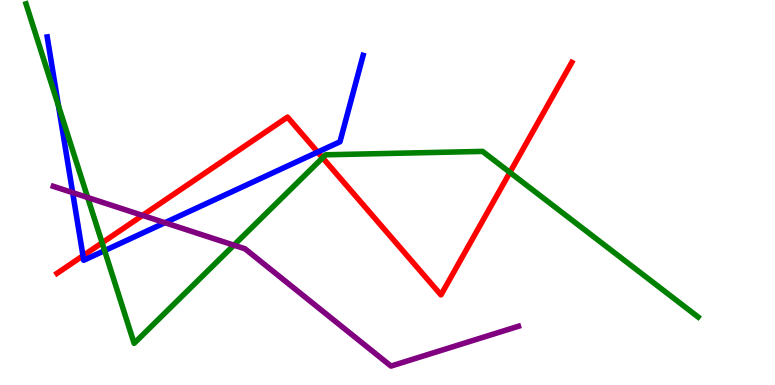[{'lines': ['blue', 'red'], 'intersections': [{'x': 1.07, 'y': 3.36}, {'x': 4.1, 'y': 6.05}]}, {'lines': ['green', 'red'], 'intersections': [{'x': 1.32, 'y': 3.69}, {'x': 4.16, 'y': 5.9}, {'x': 6.58, 'y': 5.52}]}, {'lines': ['purple', 'red'], 'intersections': [{'x': 1.84, 'y': 4.41}]}, {'lines': ['blue', 'green'], 'intersections': [{'x': 0.754, 'y': 7.25}, {'x': 1.35, 'y': 3.49}]}, {'lines': ['blue', 'purple'], 'intersections': [{'x': 0.938, 'y': 5.0}, {'x': 2.13, 'y': 4.22}]}, {'lines': ['green', 'purple'], 'intersections': [{'x': 1.13, 'y': 4.87}, {'x': 3.02, 'y': 3.63}]}]